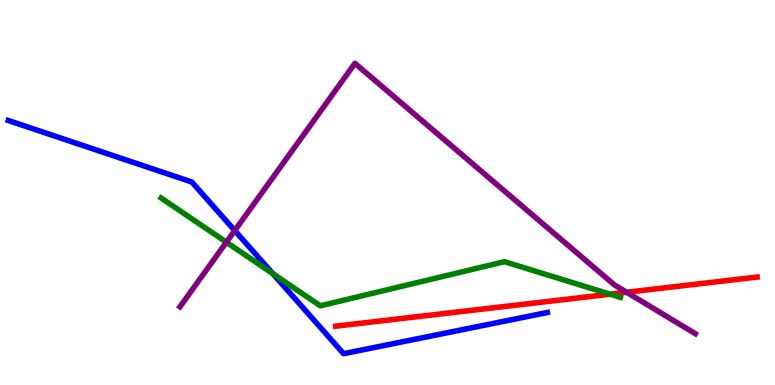[{'lines': ['blue', 'red'], 'intersections': []}, {'lines': ['green', 'red'], 'intersections': [{'x': 7.87, 'y': 2.36}]}, {'lines': ['purple', 'red'], 'intersections': [{'x': 8.09, 'y': 2.41}]}, {'lines': ['blue', 'green'], 'intersections': [{'x': 3.52, 'y': 2.89}]}, {'lines': ['blue', 'purple'], 'intersections': [{'x': 3.03, 'y': 4.01}]}, {'lines': ['green', 'purple'], 'intersections': [{'x': 2.92, 'y': 3.71}]}]